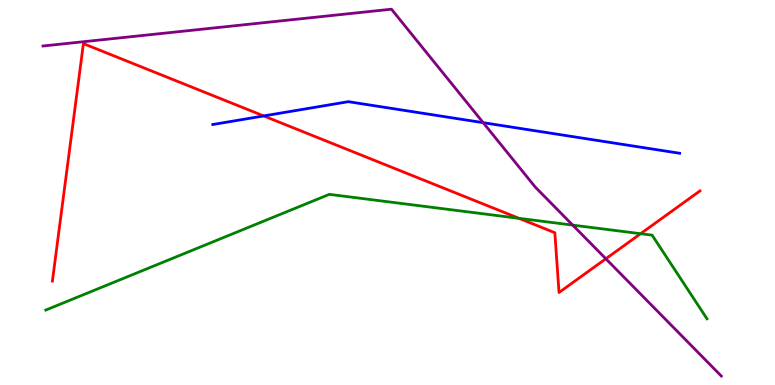[{'lines': ['blue', 'red'], 'intersections': [{'x': 3.4, 'y': 6.99}]}, {'lines': ['green', 'red'], 'intersections': [{'x': 6.7, 'y': 4.33}, {'x': 8.27, 'y': 3.93}]}, {'lines': ['purple', 'red'], 'intersections': [{'x': 7.82, 'y': 3.28}]}, {'lines': ['blue', 'green'], 'intersections': []}, {'lines': ['blue', 'purple'], 'intersections': [{'x': 6.23, 'y': 6.81}]}, {'lines': ['green', 'purple'], 'intersections': [{'x': 7.39, 'y': 4.15}]}]